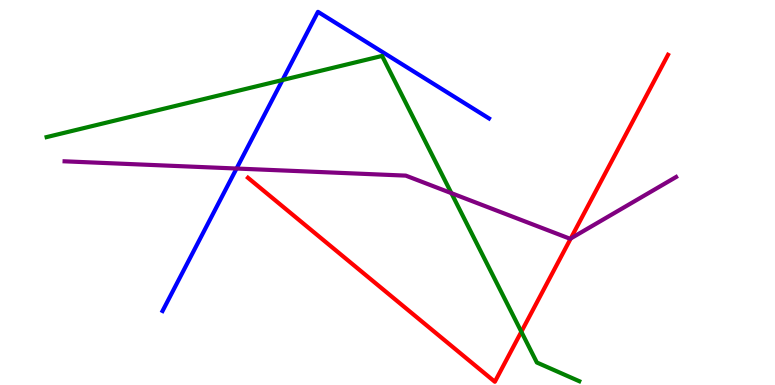[{'lines': ['blue', 'red'], 'intersections': []}, {'lines': ['green', 'red'], 'intersections': [{'x': 6.73, 'y': 1.38}]}, {'lines': ['purple', 'red'], 'intersections': [{'x': 7.36, 'y': 3.81}]}, {'lines': ['blue', 'green'], 'intersections': [{'x': 3.65, 'y': 7.92}]}, {'lines': ['blue', 'purple'], 'intersections': [{'x': 3.05, 'y': 5.62}]}, {'lines': ['green', 'purple'], 'intersections': [{'x': 5.82, 'y': 4.98}]}]